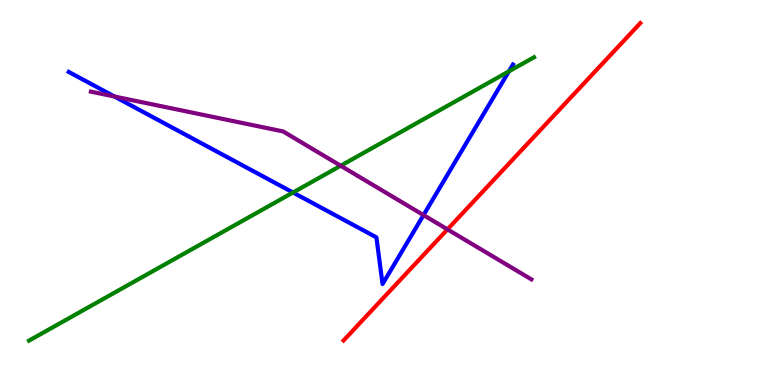[{'lines': ['blue', 'red'], 'intersections': []}, {'lines': ['green', 'red'], 'intersections': []}, {'lines': ['purple', 'red'], 'intersections': [{'x': 5.77, 'y': 4.04}]}, {'lines': ['blue', 'green'], 'intersections': [{'x': 3.78, 'y': 5.0}, {'x': 6.57, 'y': 8.15}]}, {'lines': ['blue', 'purple'], 'intersections': [{'x': 1.48, 'y': 7.49}, {'x': 5.46, 'y': 4.41}]}, {'lines': ['green', 'purple'], 'intersections': [{'x': 4.4, 'y': 5.69}]}]